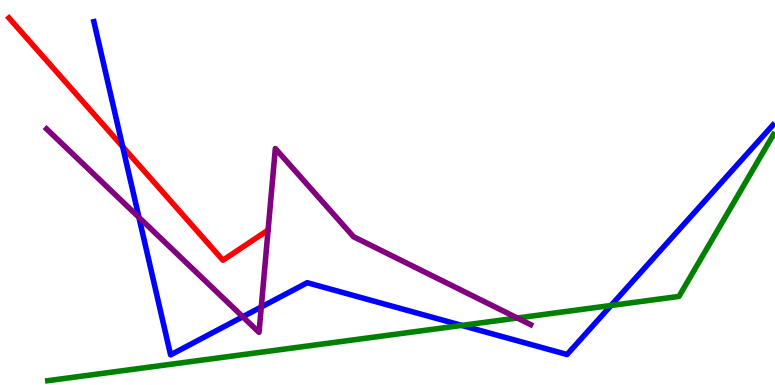[{'lines': ['blue', 'red'], 'intersections': [{'x': 1.58, 'y': 6.19}]}, {'lines': ['green', 'red'], 'intersections': []}, {'lines': ['purple', 'red'], 'intersections': []}, {'lines': ['blue', 'green'], 'intersections': [{'x': 5.96, 'y': 1.55}, {'x': 7.88, 'y': 2.07}]}, {'lines': ['blue', 'purple'], 'intersections': [{'x': 1.79, 'y': 4.35}, {'x': 3.13, 'y': 1.77}, {'x': 3.37, 'y': 2.03}]}, {'lines': ['green', 'purple'], 'intersections': [{'x': 6.68, 'y': 1.74}]}]